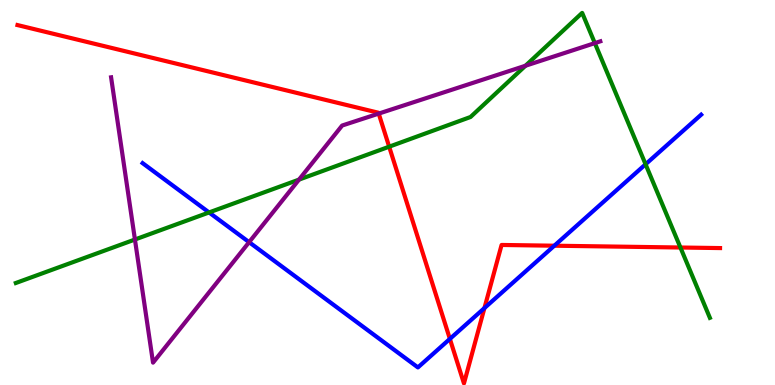[{'lines': ['blue', 'red'], 'intersections': [{'x': 5.8, 'y': 1.2}, {'x': 6.25, 'y': 2.0}, {'x': 7.15, 'y': 3.62}]}, {'lines': ['green', 'red'], 'intersections': [{'x': 5.02, 'y': 6.19}, {'x': 8.78, 'y': 3.57}]}, {'lines': ['purple', 'red'], 'intersections': [{'x': 4.89, 'y': 7.05}]}, {'lines': ['blue', 'green'], 'intersections': [{'x': 2.7, 'y': 4.48}, {'x': 8.33, 'y': 5.73}]}, {'lines': ['blue', 'purple'], 'intersections': [{'x': 3.21, 'y': 3.71}]}, {'lines': ['green', 'purple'], 'intersections': [{'x': 1.74, 'y': 3.78}, {'x': 3.86, 'y': 5.33}, {'x': 6.78, 'y': 8.29}, {'x': 7.68, 'y': 8.88}]}]